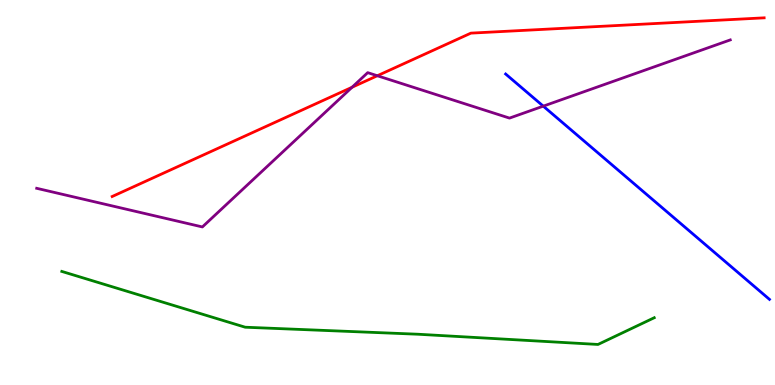[{'lines': ['blue', 'red'], 'intersections': []}, {'lines': ['green', 'red'], 'intersections': []}, {'lines': ['purple', 'red'], 'intersections': [{'x': 4.54, 'y': 7.73}, {'x': 4.87, 'y': 8.03}]}, {'lines': ['blue', 'green'], 'intersections': []}, {'lines': ['blue', 'purple'], 'intersections': [{'x': 7.01, 'y': 7.24}]}, {'lines': ['green', 'purple'], 'intersections': []}]